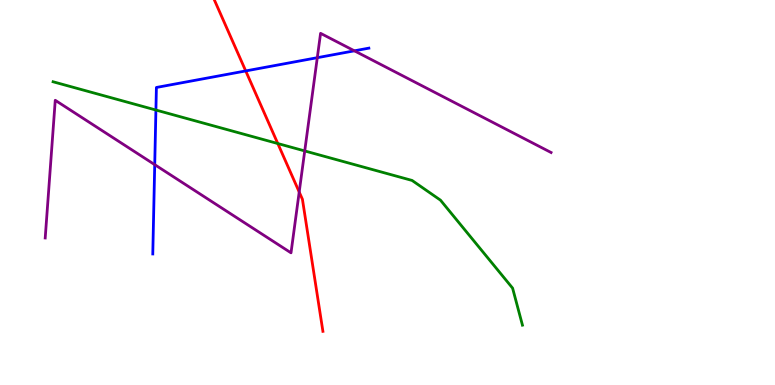[{'lines': ['blue', 'red'], 'intersections': [{'x': 3.17, 'y': 8.16}]}, {'lines': ['green', 'red'], 'intersections': [{'x': 3.58, 'y': 6.27}]}, {'lines': ['purple', 'red'], 'intersections': [{'x': 3.86, 'y': 5.01}]}, {'lines': ['blue', 'green'], 'intersections': [{'x': 2.01, 'y': 7.14}]}, {'lines': ['blue', 'purple'], 'intersections': [{'x': 2.0, 'y': 5.72}, {'x': 4.09, 'y': 8.5}, {'x': 4.57, 'y': 8.68}]}, {'lines': ['green', 'purple'], 'intersections': [{'x': 3.93, 'y': 6.08}]}]